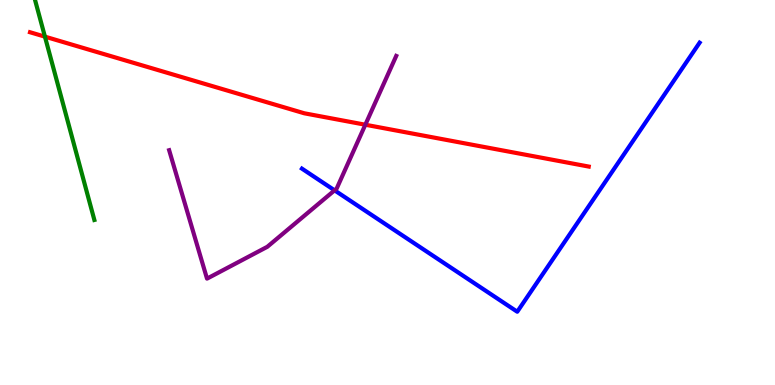[{'lines': ['blue', 'red'], 'intersections': []}, {'lines': ['green', 'red'], 'intersections': [{'x': 0.58, 'y': 9.05}]}, {'lines': ['purple', 'red'], 'intersections': [{'x': 4.71, 'y': 6.76}]}, {'lines': ['blue', 'green'], 'intersections': []}, {'lines': ['blue', 'purple'], 'intersections': [{'x': 4.32, 'y': 5.06}]}, {'lines': ['green', 'purple'], 'intersections': []}]